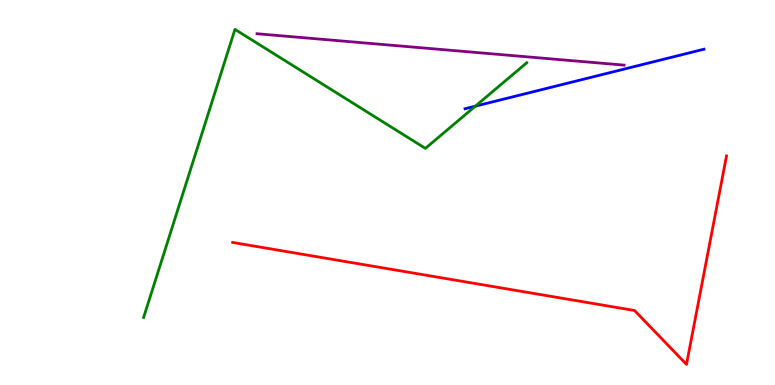[{'lines': ['blue', 'red'], 'intersections': []}, {'lines': ['green', 'red'], 'intersections': []}, {'lines': ['purple', 'red'], 'intersections': []}, {'lines': ['blue', 'green'], 'intersections': [{'x': 6.13, 'y': 7.24}]}, {'lines': ['blue', 'purple'], 'intersections': []}, {'lines': ['green', 'purple'], 'intersections': []}]